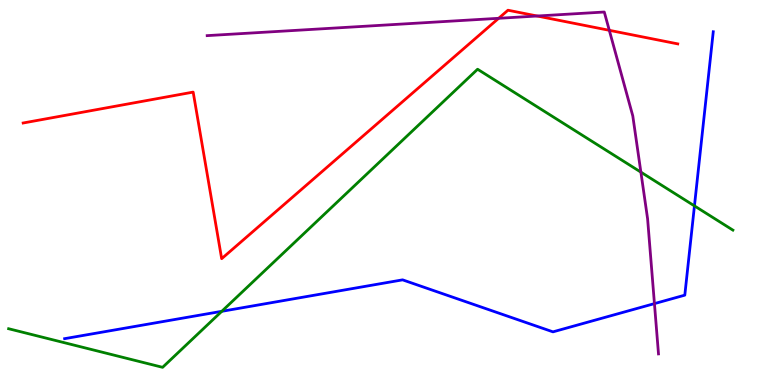[{'lines': ['blue', 'red'], 'intersections': []}, {'lines': ['green', 'red'], 'intersections': []}, {'lines': ['purple', 'red'], 'intersections': [{'x': 6.43, 'y': 9.52}, {'x': 6.93, 'y': 9.58}, {'x': 7.86, 'y': 9.21}]}, {'lines': ['blue', 'green'], 'intersections': [{'x': 2.86, 'y': 1.91}, {'x': 8.96, 'y': 4.65}]}, {'lines': ['blue', 'purple'], 'intersections': [{'x': 8.44, 'y': 2.11}]}, {'lines': ['green', 'purple'], 'intersections': [{'x': 8.27, 'y': 5.53}]}]